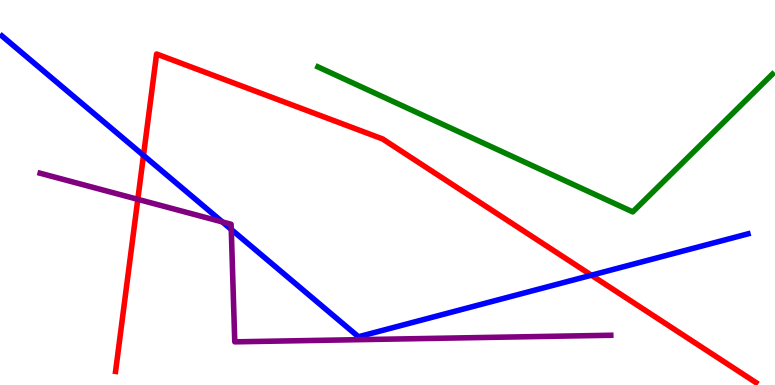[{'lines': ['blue', 'red'], 'intersections': [{'x': 1.85, 'y': 5.96}, {'x': 7.63, 'y': 2.85}]}, {'lines': ['green', 'red'], 'intersections': []}, {'lines': ['purple', 'red'], 'intersections': [{'x': 1.78, 'y': 4.82}]}, {'lines': ['blue', 'green'], 'intersections': []}, {'lines': ['blue', 'purple'], 'intersections': [{'x': 2.87, 'y': 4.24}, {'x': 2.98, 'y': 4.04}]}, {'lines': ['green', 'purple'], 'intersections': []}]